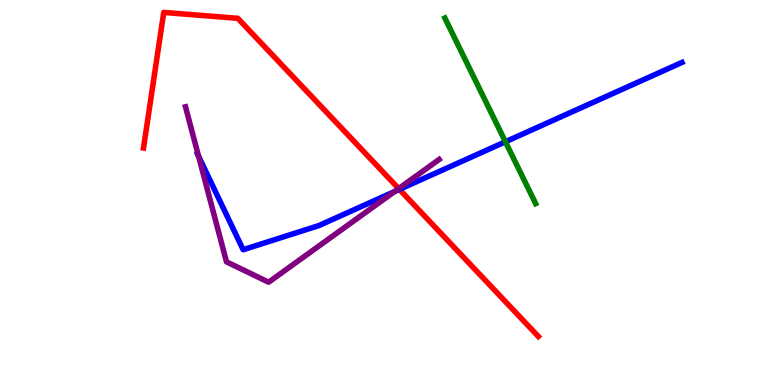[{'lines': ['blue', 'red'], 'intersections': [{'x': 5.15, 'y': 5.08}]}, {'lines': ['green', 'red'], 'intersections': []}, {'lines': ['purple', 'red'], 'intersections': [{'x': 5.14, 'y': 5.1}]}, {'lines': ['blue', 'green'], 'intersections': [{'x': 6.52, 'y': 6.32}]}, {'lines': ['blue', 'purple'], 'intersections': [{'x': 2.56, 'y': 5.94}, {'x': 5.09, 'y': 5.02}]}, {'lines': ['green', 'purple'], 'intersections': []}]